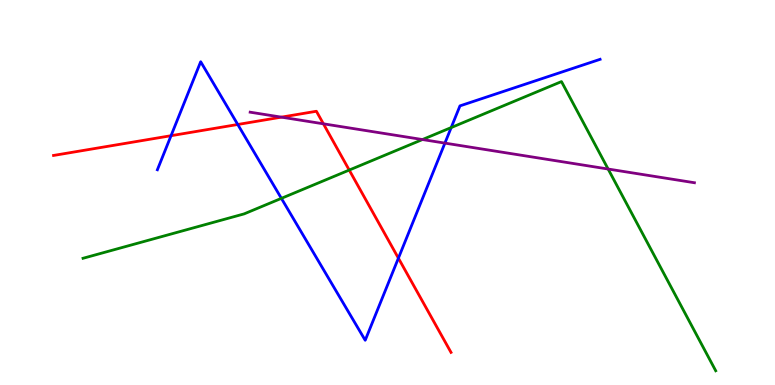[{'lines': ['blue', 'red'], 'intersections': [{'x': 2.21, 'y': 6.48}, {'x': 3.07, 'y': 6.77}, {'x': 5.14, 'y': 3.29}]}, {'lines': ['green', 'red'], 'intersections': [{'x': 4.51, 'y': 5.58}]}, {'lines': ['purple', 'red'], 'intersections': [{'x': 3.63, 'y': 6.96}, {'x': 4.17, 'y': 6.78}]}, {'lines': ['blue', 'green'], 'intersections': [{'x': 3.63, 'y': 4.85}, {'x': 5.82, 'y': 6.69}]}, {'lines': ['blue', 'purple'], 'intersections': [{'x': 5.74, 'y': 6.28}]}, {'lines': ['green', 'purple'], 'intersections': [{'x': 5.45, 'y': 6.38}, {'x': 7.85, 'y': 5.61}]}]